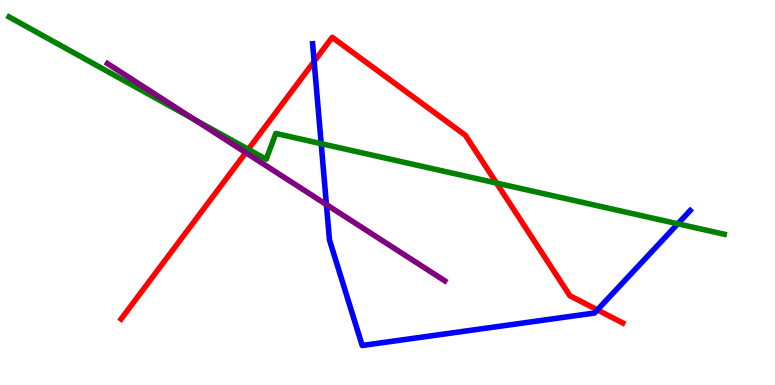[{'lines': ['blue', 'red'], 'intersections': [{'x': 4.05, 'y': 8.4}, {'x': 7.71, 'y': 1.95}]}, {'lines': ['green', 'red'], 'intersections': [{'x': 3.2, 'y': 6.12}, {'x': 6.41, 'y': 5.25}]}, {'lines': ['purple', 'red'], 'intersections': [{'x': 3.17, 'y': 6.03}]}, {'lines': ['blue', 'green'], 'intersections': [{'x': 4.14, 'y': 6.27}, {'x': 8.75, 'y': 4.19}]}, {'lines': ['blue', 'purple'], 'intersections': [{'x': 4.21, 'y': 4.69}]}, {'lines': ['green', 'purple'], 'intersections': [{'x': 2.5, 'y': 6.9}]}]